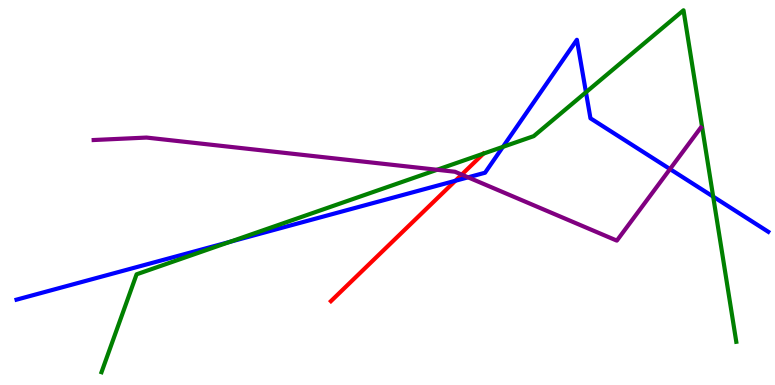[{'lines': ['blue', 'red'], 'intersections': [{'x': 5.88, 'y': 5.3}]}, {'lines': ['green', 'red'], 'intersections': []}, {'lines': ['purple', 'red'], 'intersections': [{'x': 5.96, 'y': 5.46}]}, {'lines': ['blue', 'green'], 'intersections': [{'x': 2.96, 'y': 3.72}, {'x': 6.49, 'y': 6.19}, {'x': 7.56, 'y': 7.6}, {'x': 9.2, 'y': 4.89}]}, {'lines': ['blue', 'purple'], 'intersections': [{'x': 6.04, 'y': 5.39}, {'x': 8.65, 'y': 5.61}]}, {'lines': ['green', 'purple'], 'intersections': [{'x': 5.64, 'y': 5.59}]}]